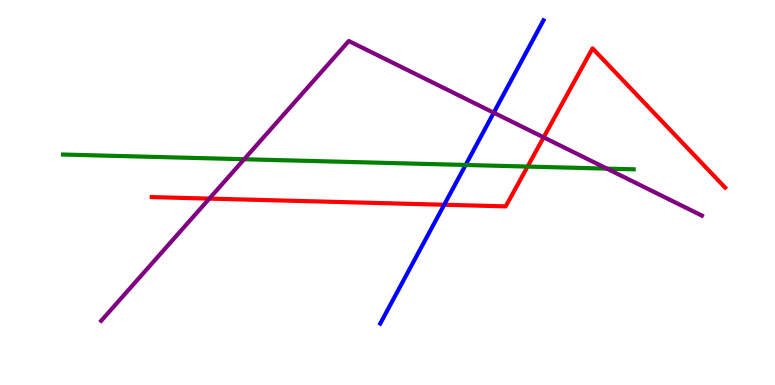[{'lines': ['blue', 'red'], 'intersections': [{'x': 5.73, 'y': 4.68}]}, {'lines': ['green', 'red'], 'intersections': [{'x': 6.81, 'y': 5.67}]}, {'lines': ['purple', 'red'], 'intersections': [{'x': 2.7, 'y': 4.84}, {'x': 7.01, 'y': 6.43}]}, {'lines': ['blue', 'green'], 'intersections': [{'x': 6.01, 'y': 5.72}]}, {'lines': ['blue', 'purple'], 'intersections': [{'x': 6.37, 'y': 7.07}]}, {'lines': ['green', 'purple'], 'intersections': [{'x': 3.15, 'y': 5.86}, {'x': 7.83, 'y': 5.62}]}]